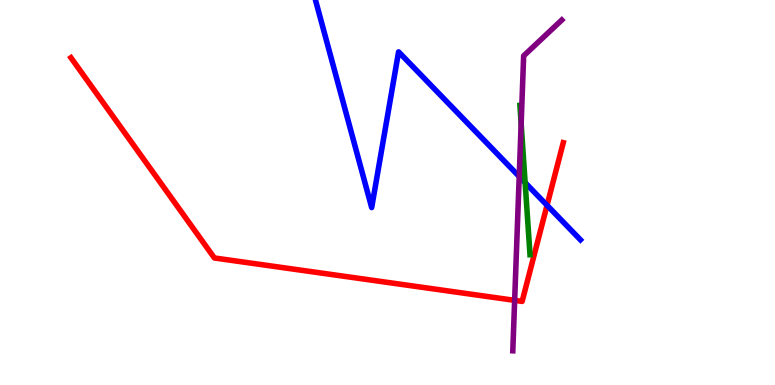[{'lines': ['blue', 'red'], 'intersections': [{'x': 7.06, 'y': 4.67}]}, {'lines': ['green', 'red'], 'intersections': []}, {'lines': ['purple', 'red'], 'intersections': [{'x': 6.64, 'y': 2.2}]}, {'lines': ['blue', 'green'], 'intersections': [{'x': 6.78, 'y': 5.26}]}, {'lines': ['blue', 'purple'], 'intersections': [{'x': 6.7, 'y': 5.41}]}, {'lines': ['green', 'purple'], 'intersections': [{'x': 6.72, 'y': 6.78}]}]